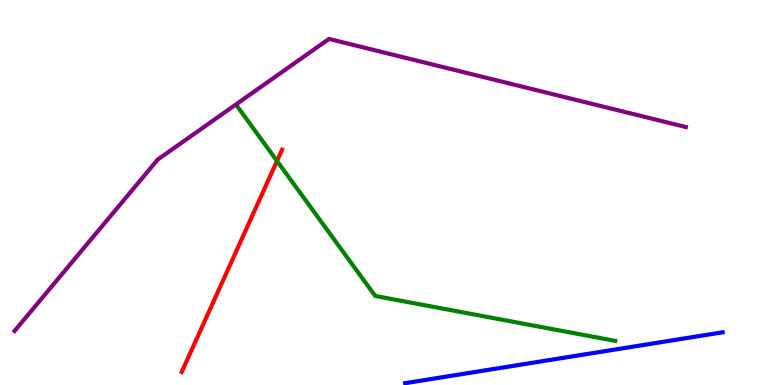[{'lines': ['blue', 'red'], 'intersections': []}, {'lines': ['green', 'red'], 'intersections': [{'x': 3.57, 'y': 5.82}]}, {'lines': ['purple', 'red'], 'intersections': []}, {'lines': ['blue', 'green'], 'intersections': []}, {'lines': ['blue', 'purple'], 'intersections': []}, {'lines': ['green', 'purple'], 'intersections': []}]